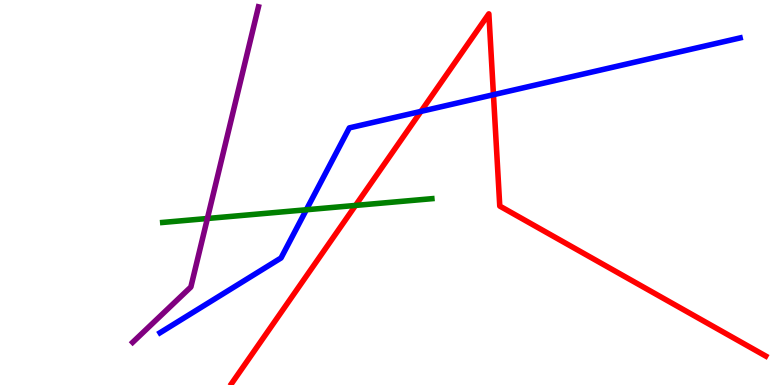[{'lines': ['blue', 'red'], 'intersections': [{'x': 5.43, 'y': 7.11}, {'x': 6.37, 'y': 7.54}]}, {'lines': ['green', 'red'], 'intersections': [{'x': 4.59, 'y': 4.66}]}, {'lines': ['purple', 'red'], 'intersections': []}, {'lines': ['blue', 'green'], 'intersections': [{'x': 3.95, 'y': 4.55}]}, {'lines': ['blue', 'purple'], 'intersections': []}, {'lines': ['green', 'purple'], 'intersections': [{'x': 2.68, 'y': 4.32}]}]